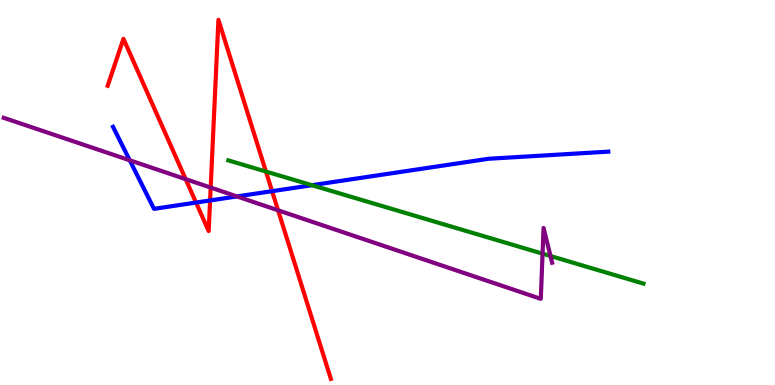[{'lines': ['blue', 'red'], 'intersections': [{'x': 2.53, 'y': 4.74}, {'x': 2.71, 'y': 4.79}, {'x': 3.51, 'y': 5.03}]}, {'lines': ['green', 'red'], 'intersections': [{'x': 3.43, 'y': 5.54}]}, {'lines': ['purple', 'red'], 'intersections': [{'x': 2.4, 'y': 5.35}, {'x': 2.72, 'y': 5.13}, {'x': 3.59, 'y': 4.54}]}, {'lines': ['blue', 'green'], 'intersections': [{'x': 4.03, 'y': 5.19}]}, {'lines': ['blue', 'purple'], 'intersections': [{'x': 1.67, 'y': 5.84}, {'x': 3.06, 'y': 4.9}]}, {'lines': ['green', 'purple'], 'intersections': [{'x': 7.0, 'y': 3.41}, {'x': 7.1, 'y': 3.35}]}]